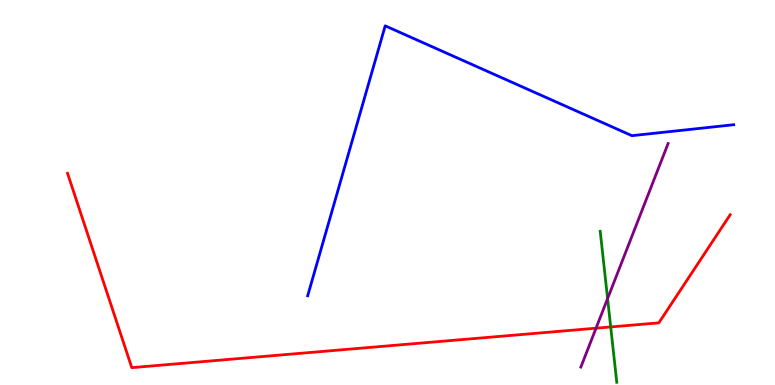[{'lines': ['blue', 'red'], 'intersections': []}, {'lines': ['green', 'red'], 'intersections': [{'x': 7.88, 'y': 1.51}]}, {'lines': ['purple', 'red'], 'intersections': [{'x': 7.69, 'y': 1.48}]}, {'lines': ['blue', 'green'], 'intersections': []}, {'lines': ['blue', 'purple'], 'intersections': []}, {'lines': ['green', 'purple'], 'intersections': [{'x': 7.84, 'y': 2.24}]}]